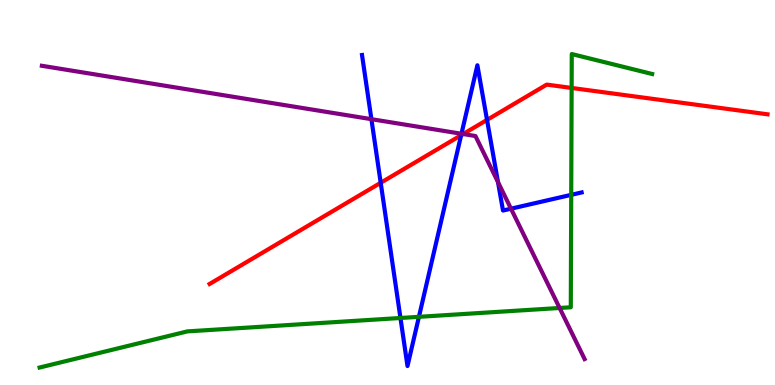[{'lines': ['blue', 'red'], 'intersections': [{'x': 4.91, 'y': 5.25}, {'x': 5.95, 'y': 6.49}, {'x': 6.28, 'y': 6.89}]}, {'lines': ['green', 'red'], 'intersections': [{'x': 7.38, 'y': 7.72}]}, {'lines': ['purple', 'red'], 'intersections': [{'x': 5.98, 'y': 6.52}]}, {'lines': ['blue', 'green'], 'intersections': [{'x': 5.17, 'y': 1.74}, {'x': 5.41, 'y': 1.77}, {'x': 7.37, 'y': 4.94}]}, {'lines': ['blue', 'purple'], 'intersections': [{'x': 4.79, 'y': 6.9}, {'x': 5.95, 'y': 6.53}, {'x': 6.43, 'y': 5.27}, {'x': 6.59, 'y': 4.58}]}, {'lines': ['green', 'purple'], 'intersections': [{'x': 7.22, 'y': 2.0}]}]